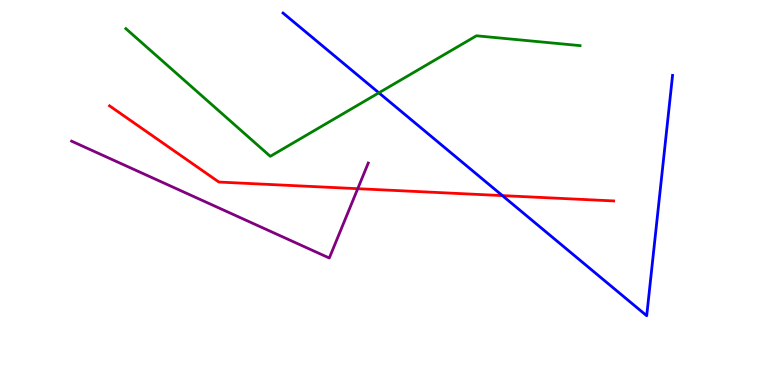[{'lines': ['blue', 'red'], 'intersections': [{'x': 6.48, 'y': 4.92}]}, {'lines': ['green', 'red'], 'intersections': []}, {'lines': ['purple', 'red'], 'intersections': [{'x': 4.62, 'y': 5.1}]}, {'lines': ['blue', 'green'], 'intersections': [{'x': 4.89, 'y': 7.59}]}, {'lines': ['blue', 'purple'], 'intersections': []}, {'lines': ['green', 'purple'], 'intersections': []}]